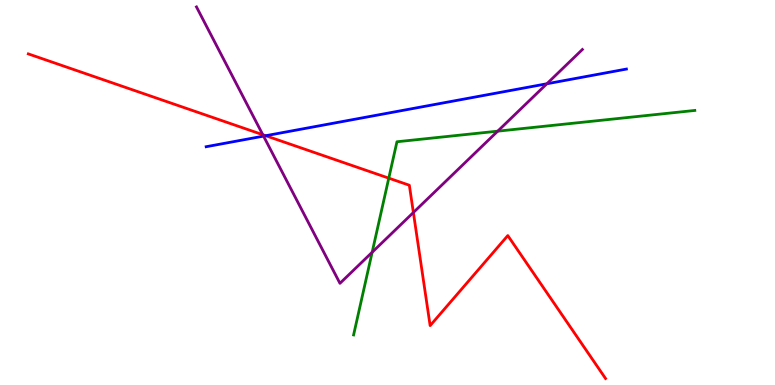[{'lines': ['blue', 'red'], 'intersections': [{'x': 3.43, 'y': 6.47}]}, {'lines': ['green', 'red'], 'intersections': [{'x': 5.02, 'y': 5.37}]}, {'lines': ['purple', 'red'], 'intersections': [{'x': 3.39, 'y': 6.5}, {'x': 5.33, 'y': 4.48}]}, {'lines': ['blue', 'green'], 'intersections': []}, {'lines': ['blue', 'purple'], 'intersections': [{'x': 3.4, 'y': 6.46}, {'x': 7.06, 'y': 7.82}]}, {'lines': ['green', 'purple'], 'intersections': [{'x': 4.8, 'y': 3.45}, {'x': 6.42, 'y': 6.59}]}]